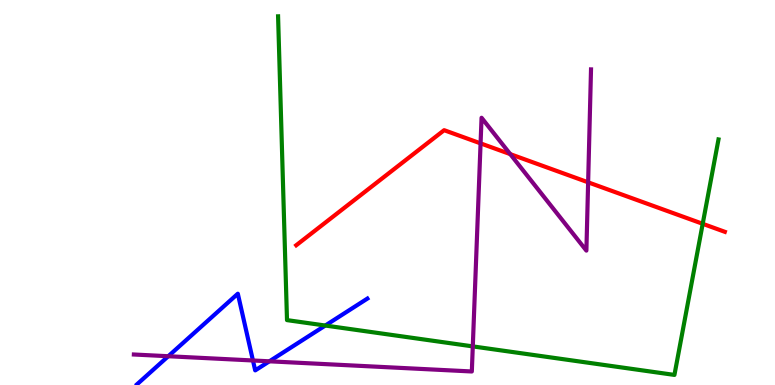[{'lines': ['blue', 'red'], 'intersections': []}, {'lines': ['green', 'red'], 'intersections': [{'x': 9.07, 'y': 4.19}]}, {'lines': ['purple', 'red'], 'intersections': [{'x': 6.2, 'y': 6.28}, {'x': 6.58, 'y': 6.0}, {'x': 7.59, 'y': 5.26}]}, {'lines': ['blue', 'green'], 'intersections': [{'x': 4.2, 'y': 1.54}]}, {'lines': ['blue', 'purple'], 'intersections': [{'x': 2.17, 'y': 0.747}, {'x': 3.26, 'y': 0.637}, {'x': 3.48, 'y': 0.615}]}, {'lines': ['green', 'purple'], 'intersections': [{'x': 6.1, 'y': 1.0}]}]